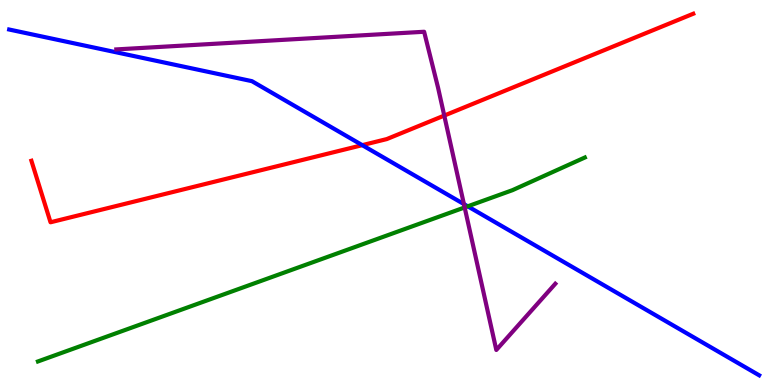[{'lines': ['blue', 'red'], 'intersections': [{'x': 4.67, 'y': 6.23}]}, {'lines': ['green', 'red'], 'intersections': []}, {'lines': ['purple', 'red'], 'intersections': [{'x': 5.73, 'y': 7.0}]}, {'lines': ['blue', 'green'], 'intersections': [{'x': 6.04, 'y': 4.64}]}, {'lines': ['blue', 'purple'], 'intersections': [{'x': 5.99, 'y': 4.7}]}, {'lines': ['green', 'purple'], 'intersections': [{'x': 6.0, 'y': 4.61}]}]